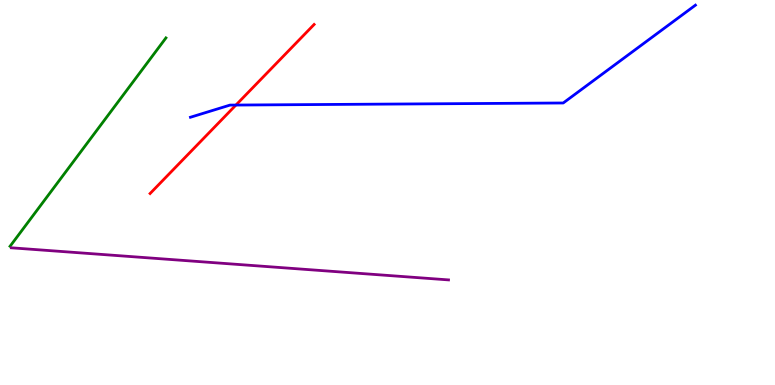[{'lines': ['blue', 'red'], 'intersections': [{'x': 3.04, 'y': 7.27}]}, {'lines': ['green', 'red'], 'intersections': []}, {'lines': ['purple', 'red'], 'intersections': []}, {'lines': ['blue', 'green'], 'intersections': []}, {'lines': ['blue', 'purple'], 'intersections': []}, {'lines': ['green', 'purple'], 'intersections': []}]